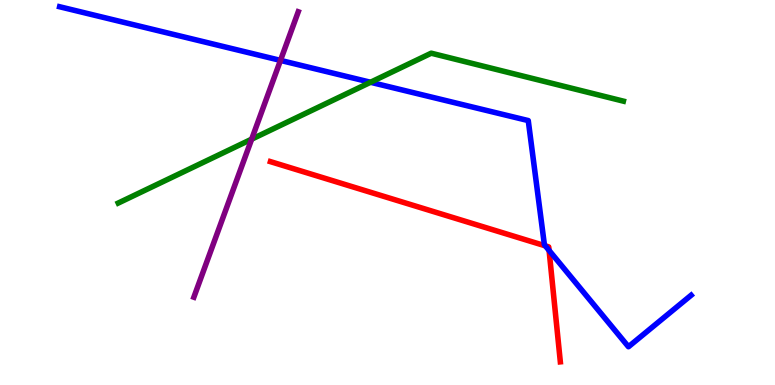[{'lines': ['blue', 'red'], 'intersections': [{'x': 7.04, 'y': 3.61}, {'x': 7.08, 'y': 3.5}]}, {'lines': ['green', 'red'], 'intersections': []}, {'lines': ['purple', 'red'], 'intersections': []}, {'lines': ['blue', 'green'], 'intersections': [{'x': 4.78, 'y': 7.86}]}, {'lines': ['blue', 'purple'], 'intersections': [{'x': 3.62, 'y': 8.43}]}, {'lines': ['green', 'purple'], 'intersections': [{'x': 3.25, 'y': 6.39}]}]